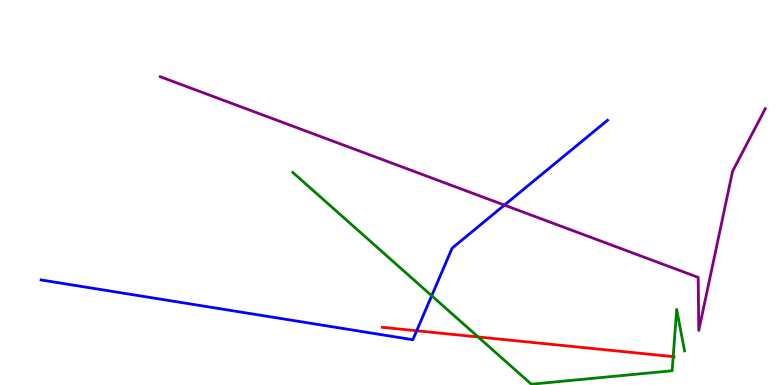[{'lines': ['blue', 'red'], 'intersections': [{'x': 5.38, 'y': 1.41}]}, {'lines': ['green', 'red'], 'intersections': [{'x': 6.17, 'y': 1.25}, {'x': 8.69, 'y': 0.737}]}, {'lines': ['purple', 'red'], 'intersections': []}, {'lines': ['blue', 'green'], 'intersections': [{'x': 5.57, 'y': 2.32}]}, {'lines': ['blue', 'purple'], 'intersections': [{'x': 6.51, 'y': 4.67}]}, {'lines': ['green', 'purple'], 'intersections': []}]